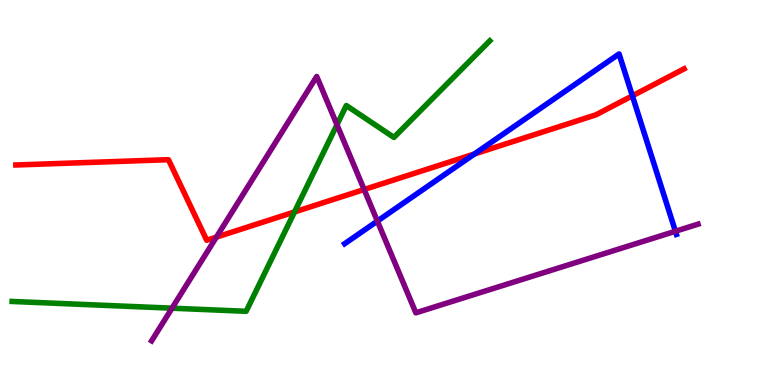[{'lines': ['blue', 'red'], 'intersections': [{'x': 6.12, 'y': 6.0}, {'x': 8.16, 'y': 7.51}]}, {'lines': ['green', 'red'], 'intersections': [{'x': 3.8, 'y': 4.49}]}, {'lines': ['purple', 'red'], 'intersections': [{'x': 2.79, 'y': 3.84}, {'x': 4.7, 'y': 5.08}]}, {'lines': ['blue', 'green'], 'intersections': []}, {'lines': ['blue', 'purple'], 'intersections': [{'x': 4.87, 'y': 4.26}, {'x': 8.72, 'y': 3.99}]}, {'lines': ['green', 'purple'], 'intersections': [{'x': 2.22, 'y': 2.0}, {'x': 4.35, 'y': 6.76}]}]